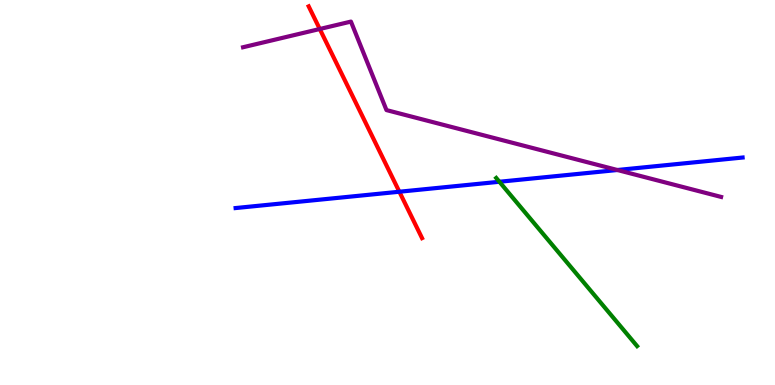[{'lines': ['blue', 'red'], 'intersections': [{'x': 5.15, 'y': 5.02}]}, {'lines': ['green', 'red'], 'intersections': []}, {'lines': ['purple', 'red'], 'intersections': [{'x': 4.13, 'y': 9.25}]}, {'lines': ['blue', 'green'], 'intersections': [{'x': 6.44, 'y': 5.28}]}, {'lines': ['blue', 'purple'], 'intersections': [{'x': 7.97, 'y': 5.58}]}, {'lines': ['green', 'purple'], 'intersections': []}]